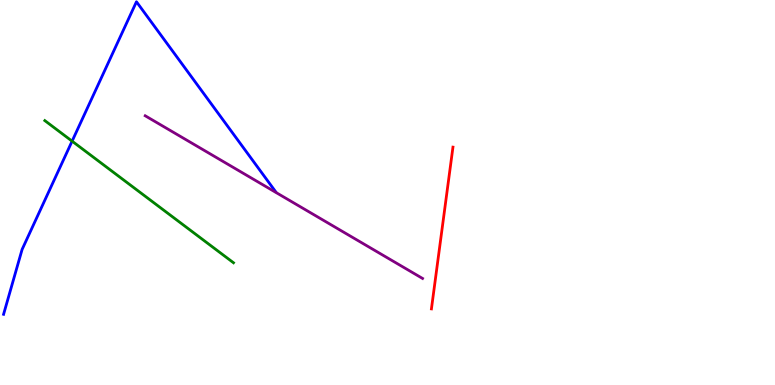[{'lines': ['blue', 'red'], 'intersections': []}, {'lines': ['green', 'red'], 'intersections': []}, {'lines': ['purple', 'red'], 'intersections': []}, {'lines': ['blue', 'green'], 'intersections': [{'x': 0.93, 'y': 6.33}]}, {'lines': ['blue', 'purple'], 'intersections': []}, {'lines': ['green', 'purple'], 'intersections': []}]